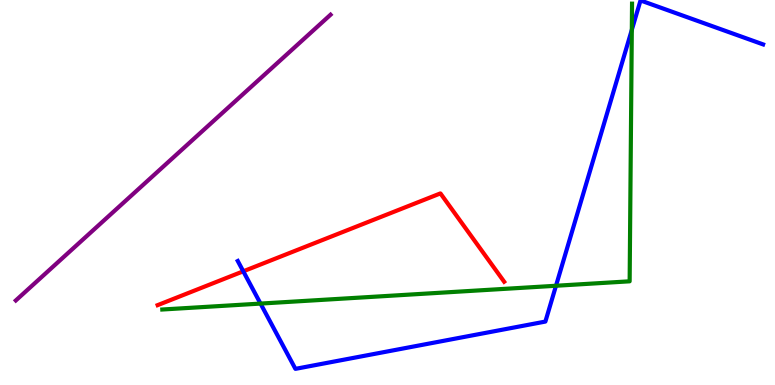[{'lines': ['blue', 'red'], 'intersections': [{'x': 3.14, 'y': 2.95}]}, {'lines': ['green', 'red'], 'intersections': []}, {'lines': ['purple', 'red'], 'intersections': []}, {'lines': ['blue', 'green'], 'intersections': [{'x': 3.36, 'y': 2.11}, {'x': 7.17, 'y': 2.58}, {'x': 8.15, 'y': 9.22}]}, {'lines': ['blue', 'purple'], 'intersections': []}, {'lines': ['green', 'purple'], 'intersections': []}]